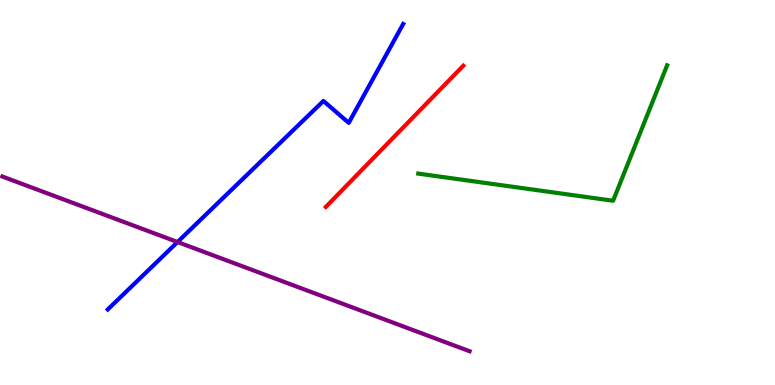[{'lines': ['blue', 'red'], 'intersections': []}, {'lines': ['green', 'red'], 'intersections': []}, {'lines': ['purple', 'red'], 'intersections': []}, {'lines': ['blue', 'green'], 'intersections': []}, {'lines': ['blue', 'purple'], 'intersections': [{'x': 2.29, 'y': 3.71}]}, {'lines': ['green', 'purple'], 'intersections': []}]